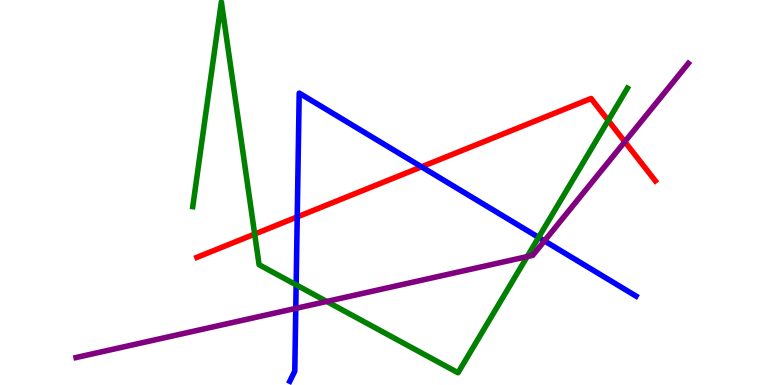[{'lines': ['blue', 'red'], 'intersections': [{'x': 3.84, 'y': 4.37}, {'x': 5.44, 'y': 5.67}]}, {'lines': ['green', 'red'], 'intersections': [{'x': 3.29, 'y': 3.92}, {'x': 7.85, 'y': 6.87}]}, {'lines': ['purple', 'red'], 'intersections': [{'x': 8.06, 'y': 6.32}]}, {'lines': ['blue', 'green'], 'intersections': [{'x': 3.82, 'y': 2.6}, {'x': 6.95, 'y': 3.83}]}, {'lines': ['blue', 'purple'], 'intersections': [{'x': 3.82, 'y': 1.99}, {'x': 7.03, 'y': 3.74}]}, {'lines': ['green', 'purple'], 'intersections': [{'x': 4.22, 'y': 2.17}, {'x': 6.8, 'y': 3.33}]}]